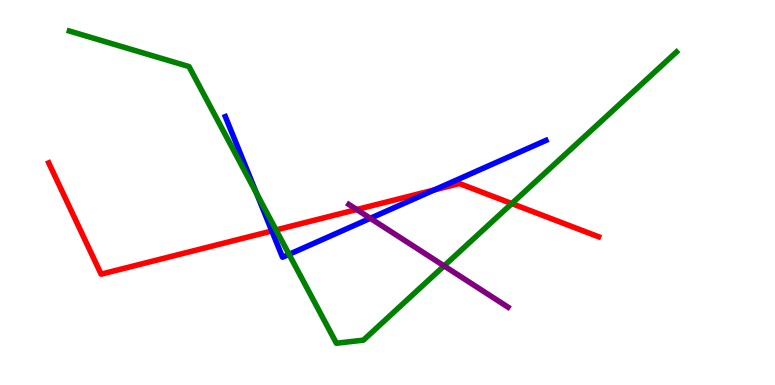[{'lines': ['blue', 'red'], 'intersections': [{'x': 3.51, 'y': 4.0}, {'x': 5.6, 'y': 5.07}]}, {'lines': ['green', 'red'], 'intersections': [{'x': 3.56, 'y': 4.03}, {'x': 6.6, 'y': 4.71}]}, {'lines': ['purple', 'red'], 'intersections': [{'x': 4.6, 'y': 4.56}]}, {'lines': ['blue', 'green'], 'intersections': [{'x': 3.31, 'y': 4.98}, {'x': 3.73, 'y': 3.39}]}, {'lines': ['blue', 'purple'], 'intersections': [{'x': 4.78, 'y': 4.33}]}, {'lines': ['green', 'purple'], 'intersections': [{'x': 5.73, 'y': 3.09}]}]